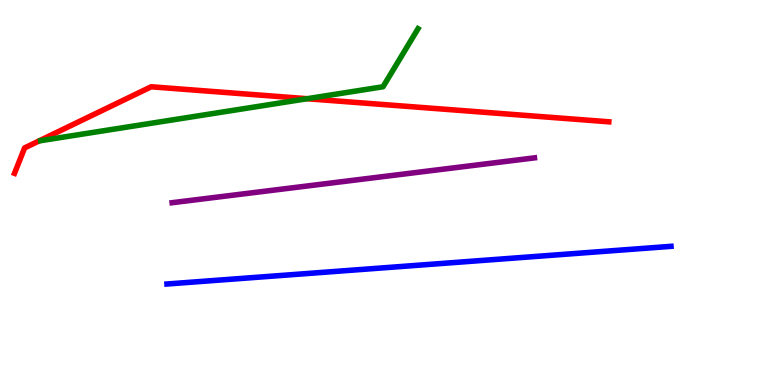[{'lines': ['blue', 'red'], 'intersections': []}, {'lines': ['green', 'red'], 'intersections': [{'x': 3.96, 'y': 7.44}]}, {'lines': ['purple', 'red'], 'intersections': []}, {'lines': ['blue', 'green'], 'intersections': []}, {'lines': ['blue', 'purple'], 'intersections': []}, {'lines': ['green', 'purple'], 'intersections': []}]